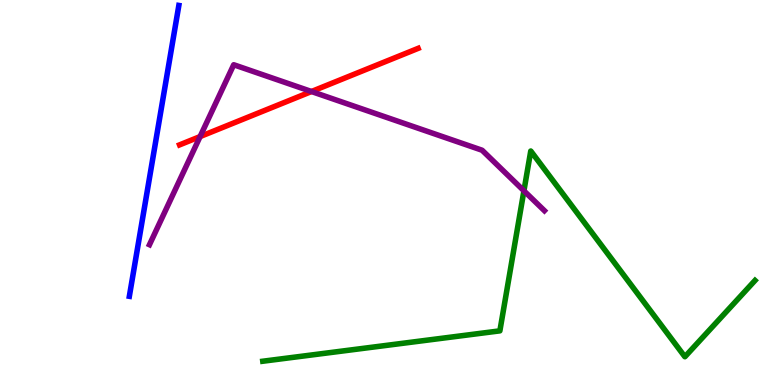[{'lines': ['blue', 'red'], 'intersections': []}, {'lines': ['green', 'red'], 'intersections': []}, {'lines': ['purple', 'red'], 'intersections': [{'x': 2.58, 'y': 6.45}, {'x': 4.02, 'y': 7.62}]}, {'lines': ['blue', 'green'], 'intersections': []}, {'lines': ['blue', 'purple'], 'intersections': []}, {'lines': ['green', 'purple'], 'intersections': [{'x': 6.76, 'y': 5.04}]}]